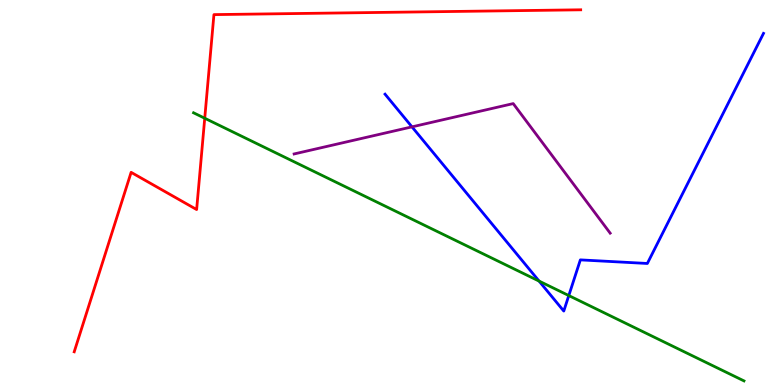[{'lines': ['blue', 'red'], 'intersections': []}, {'lines': ['green', 'red'], 'intersections': [{'x': 2.64, 'y': 6.93}]}, {'lines': ['purple', 'red'], 'intersections': []}, {'lines': ['blue', 'green'], 'intersections': [{'x': 6.96, 'y': 2.7}, {'x': 7.34, 'y': 2.32}]}, {'lines': ['blue', 'purple'], 'intersections': [{'x': 5.32, 'y': 6.7}]}, {'lines': ['green', 'purple'], 'intersections': []}]